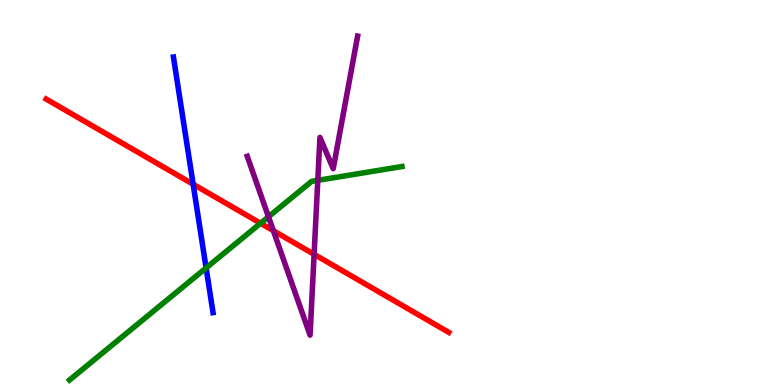[{'lines': ['blue', 'red'], 'intersections': [{'x': 2.49, 'y': 5.21}]}, {'lines': ['green', 'red'], 'intersections': [{'x': 3.36, 'y': 4.2}]}, {'lines': ['purple', 'red'], 'intersections': [{'x': 3.53, 'y': 4.01}, {'x': 4.05, 'y': 3.39}]}, {'lines': ['blue', 'green'], 'intersections': [{'x': 2.66, 'y': 3.04}]}, {'lines': ['blue', 'purple'], 'intersections': []}, {'lines': ['green', 'purple'], 'intersections': [{'x': 3.46, 'y': 4.37}, {'x': 4.1, 'y': 5.32}]}]